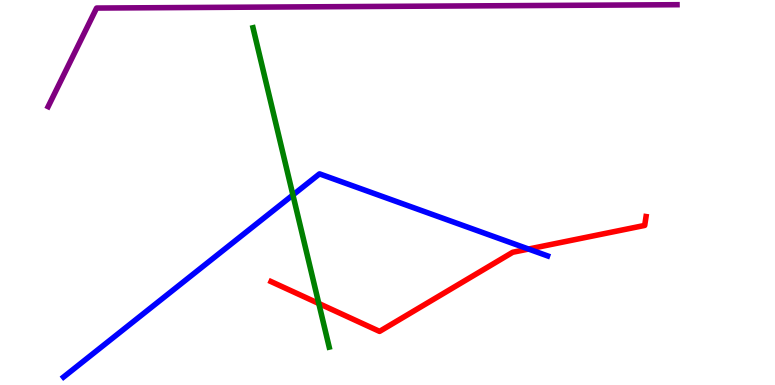[{'lines': ['blue', 'red'], 'intersections': [{'x': 6.82, 'y': 3.53}]}, {'lines': ['green', 'red'], 'intersections': [{'x': 4.11, 'y': 2.12}]}, {'lines': ['purple', 'red'], 'intersections': []}, {'lines': ['blue', 'green'], 'intersections': [{'x': 3.78, 'y': 4.94}]}, {'lines': ['blue', 'purple'], 'intersections': []}, {'lines': ['green', 'purple'], 'intersections': []}]